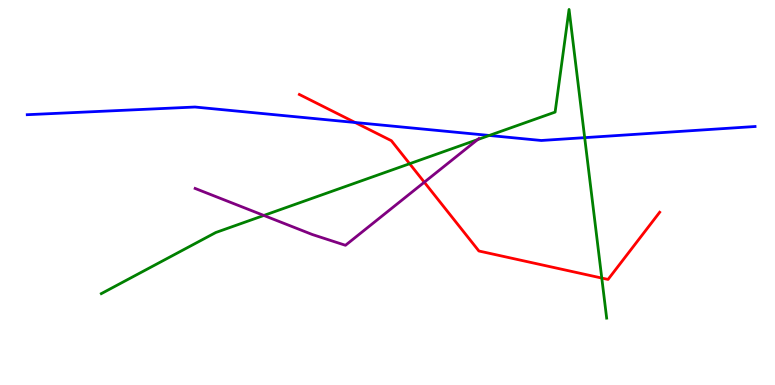[{'lines': ['blue', 'red'], 'intersections': [{'x': 4.58, 'y': 6.82}]}, {'lines': ['green', 'red'], 'intersections': [{'x': 5.29, 'y': 5.75}, {'x': 7.76, 'y': 2.78}]}, {'lines': ['purple', 'red'], 'intersections': [{'x': 5.47, 'y': 5.27}]}, {'lines': ['blue', 'green'], 'intersections': [{'x': 6.31, 'y': 6.48}, {'x': 7.54, 'y': 6.42}]}, {'lines': ['blue', 'purple'], 'intersections': []}, {'lines': ['green', 'purple'], 'intersections': [{'x': 3.4, 'y': 4.4}, {'x': 6.16, 'y': 6.37}]}]